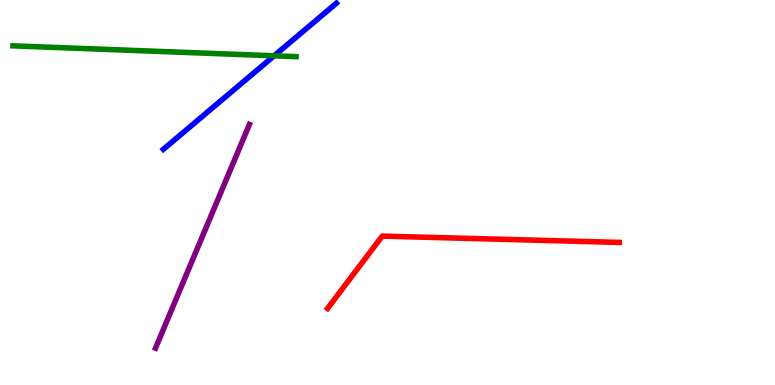[{'lines': ['blue', 'red'], 'intersections': []}, {'lines': ['green', 'red'], 'intersections': []}, {'lines': ['purple', 'red'], 'intersections': []}, {'lines': ['blue', 'green'], 'intersections': [{'x': 3.54, 'y': 8.55}]}, {'lines': ['blue', 'purple'], 'intersections': []}, {'lines': ['green', 'purple'], 'intersections': []}]